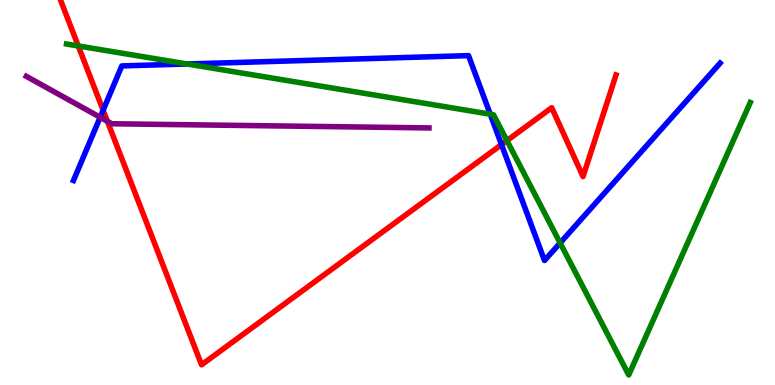[{'lines': ['blue', 'red'], 'intersections': [{'x': 1.33, 'y': 7.14}, {'x': 6.47, 'y': 6.24}]}, {'lines': ['green', 'red'], 'intersections': [{'x': 1.01, 'y': 8.81}, {'x': 6.54, 'y': 6.35}]}, {'lines': ['purple', 'red'], 'intersections': [{'x': 1.39, 'y': 6.85}]}, {'lines': ['blue', 'green'], 'intersections': [{'x': 2.41, 'y': 8.34}, {'x': 6.33, 'y': 7.03}, {'x': 7.23, 'y': 3.69}]}, {'lines': ['blue', 'purple'], 'intersections': [{'x': 1.29, 'y': 6.95}]}, {'lines': ['green', 'purple'], 'intersections': []}]